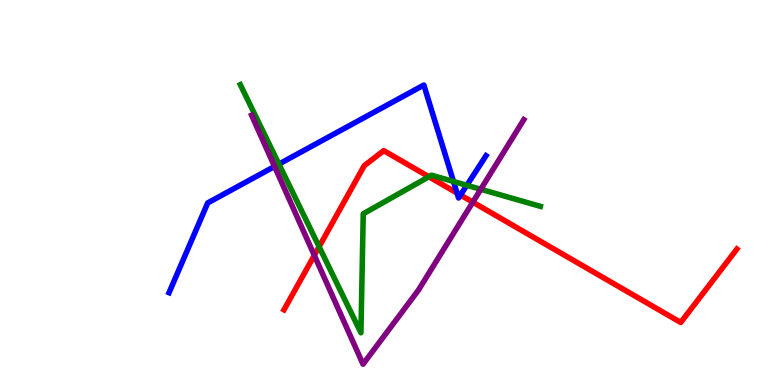[{'lines': ['blue', 'red'], 'intersections': [{'x': 5.9, 'y': 4.99}, {'x': 5.94, 'y': 4.93}]}, {'lines': ['green', 'red'], 'intersections': [{'x': 4.12, 'y': 3.59}, {'x': 5.53, 'y': 5.41}]}, {'lines': ['purple', 'red'], 'intersections': [{'x': 4.06, 'y': 3.37}, {'x': 6.1, 'y': 4.75}]}, {'lines': ['blue', 'green'], 'intersections': [{'x': 3.6, 'y': 5.74}, {'x': 5.85, 'y': 5.29}, {'x': 6.02, 'y': 5.19}]}, {'lines': ['blue', 'purple'], 'intersections': [{'x': 3.54, 'y': 5.68}]}, {'lines': ['green', 'purple'], 'intersections': [{'x': 6.2, 'y': 5.08}]}]